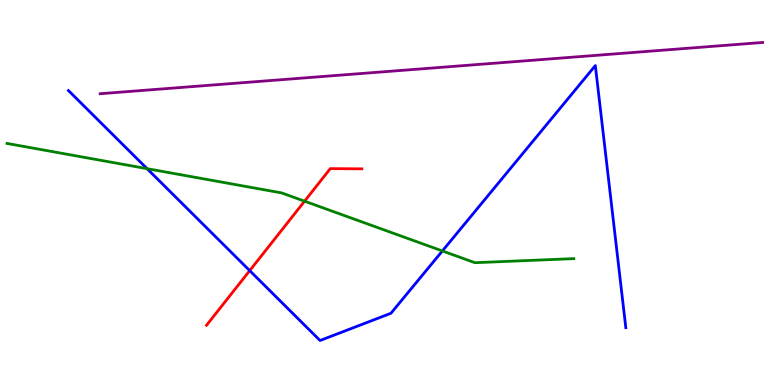[{'lines': ['blue', 'red'], 'intersections': [{'x': 3.22, 'y': 2.97}]}, {'lines': ['green', 'red'], 'intersections': [{'x': 3.93, 'y': 4.77}]}, {'lines': ['purple', 'red'], 'intersections': []}, {'lines': ['blue', 'green'], 'intersections': [{'x': 1.9, 'y': 5.62}, {'x': 5.71, 'y': 3.48}]}, {'lines': ['blue', 'purple'], 'intersections': []}, {'lines': ['green', 'purple'], 'intersections': []}]